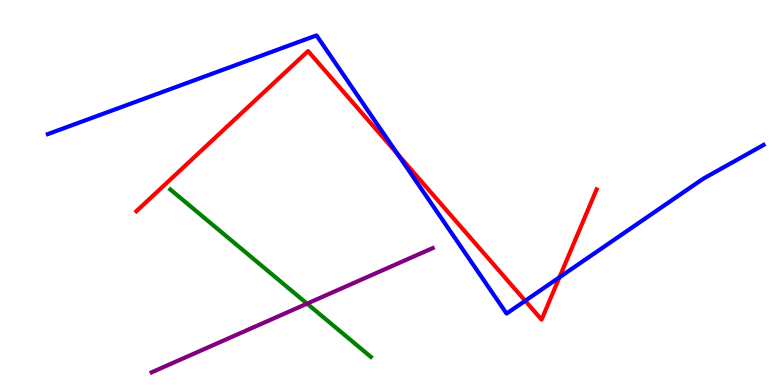[{'lines': ['blue', 'red'], 'intersections': [{'x': 5.13, 'y': 6.0}, {'x': 6.78, 'y': 2.19}, {'x': 7.22, 'y': 2.8}]}, {'lines': ['green', 'red'], 'intersections': []}, {'lines': ['purple', 'red'], 'intersections': []}, {'lines': ['blue', 'green'], 'intersections': []}, {'lines': ['blue', 'purple'], 'intersections': []}, {'lines': ['green', 'purple'], 'intersections': [{'x': 3.96, 'y': 2.11}]}]